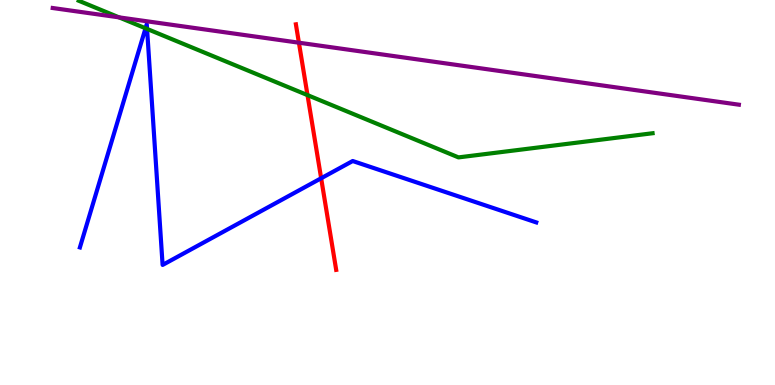[{'lines': ['blue', 'red'], 'intersections': [{'x': 4.14, 'y': 5.37}]}, {'lines': ['green', 'red'], 'intersections': [{'x': 3.97, 'y': 7.53}]}, {'lines': ['purple', 'red'], 'intersections': [{'x': 3.86, 'y': 8.89}]}, {'lines': ['blue', 'green'], 'intersections': [{'x': 1.88, 'y': 9.27}, {'x': 1.9, 'y': 9.25}]}, {'lines': ['blue', 'purple'], 'intersections': []}, {'lines': ['green', 'purple'], 'intersections': [{'x': 1.54, 'y': 9.55}]}]